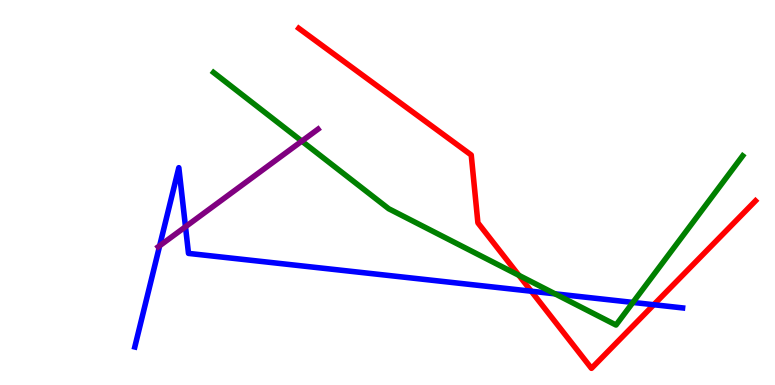[{'lines': ['blue', 'red'], 'intersections': [{'x': 6.86, 'y': 2.44}, {'x': 8.44, 'y': 2.09}]}, {'lines': ['green', 'red'], 'intersections': [{'x': 6.7, 'y': 2.85}]}, {'lines': ['purple', 'red'], 'intersections': []}, {'lines': ['blue', 'green'], 'intersections': [{'x': 7.16, 'y': 2.37}, {'x': 8.17, 'y': 2.14}]}, {'lines': ['blue', 'purple'], 'intersections': [{'x': 2.06, 'y': 3.62}, {'x': 2.39, 'y': 4.11}]}, {'lines': ['green', 'purple'], 'intersections': [{'x': 3.89, 'y': 6.33}]}]